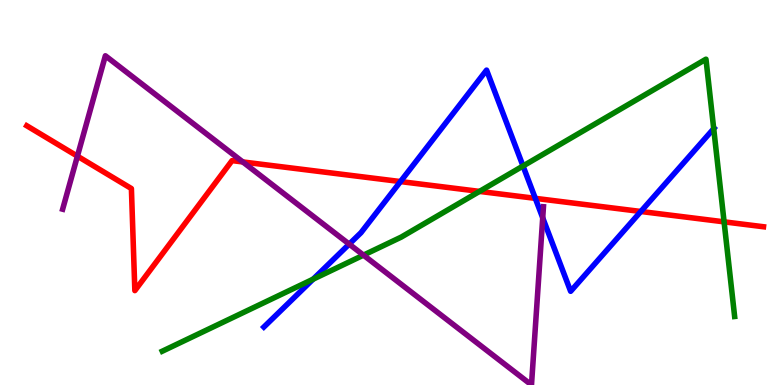[{'lines': ['blue', 'red'], 'intersections': [{'x': 5.17, 'y': 5.28}, {'x': 6.91, 'y': 4.85}, {'x': 8.27, 'y': 4.51}]}, {'lines': ['green', 'red'], 'intersections': [{'x': 6.19, 'y': 5.03}, {'x': 9.34, 'y': 4.24}]}, {'lines': ['purple', 'red'], 'intersections': [{'x': 0.999, 'y': 5.94}, {'x': 3.13, 'y': 5.79}]}, {'lines': ['blue', 'green'], 'intersections': [{'x': 4.04, 'y': 2.75}, {'x': 6.75, 'y': 5.69}, {'x': 9.21, 'y': 6.66}]}, {'lines': ['blue', 'purple'], 'intersections': [{'x': 4.51, 'y': 3.66}, {'x': 7.0, 'y': 4.34}]}, {'lines': ['green', 'purple'], 'intersections': [{'x': 4.69, 'y': 3.37}]}]